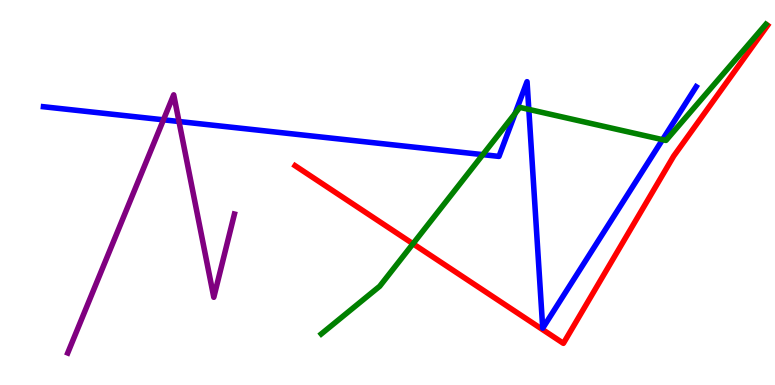[{'lines': ['blue', 'red'], 'intersections': []}, {'lines': ['green', 'red'], 'intersections': [{'x': 5.33, 'y': 3.67}]}, {'lines': ['purple', 'red'], 'intersections': []}, {'lines': ['blue', 'green'], 'intersections': [{'x': 6.23, 'y': 5.98}, {'x': 6.65, 'y': 7.05}, {'x': 6.82, 'y': 7.16}, {'x': 8.55, 'y': 6.37}]}, {'lines': ['blue', 'purple'], 'intersections': [{'x': 2.11, 'y': 6.89}, {'x': 2.31, 'y': 6.84}]}, {'lines': ['green', 'purple'], 'intersections': []}]